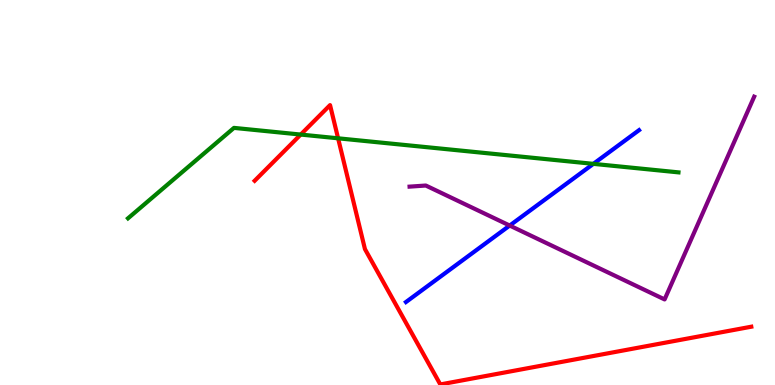[{'lines': ['blue', 'red'], 'intersections': []}, {'lines': ['green', 'red'], 'intersections': [{'x': 3.88, 'y': 6.5}, {'x': 4.36, 'y': 6.41}]}, {'lines': ['purple', 'red'], 'intersections': []}, {'lines': ['blue', 'green'], 'intersections': [{'x': 7.66, 'y': 5.74}]}, {'lines': ['blue', 'purple'], 'intersections': [{'x': 6.58, 'y': 4.14}]}, {'lines': ['green', 'purple'], 'intersections': []}]